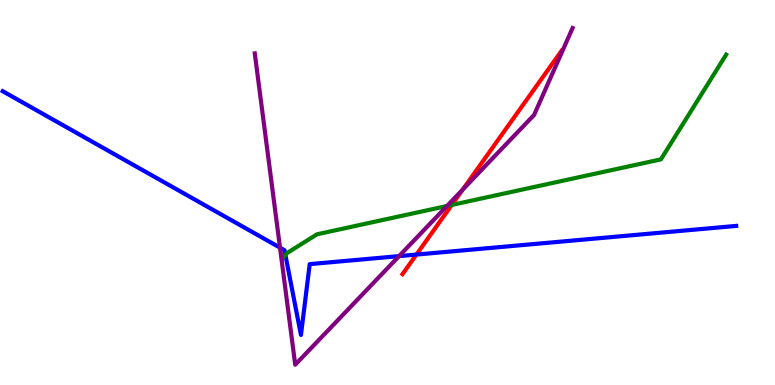[{'lines': ['blue', 'red'], 'intersections': [{'x': 5.37, 'y': 3.39}]}, {'lines': ['green', 'red'], 'intersections': [{'x': 5.83, 'y': 4.68}]}, {'lines': ['purple', 'red'], 'intersections': [{'x': 5.97, 'y': 5.08}]}, {'lines': ['blue', 'green'], 'intersections': [{'x': 3.68, 'y': 3.38}]}, {'lines': ['blue', 'purple'], 'intersections': [{'x': 3.61, 'y': 3.57}, {'x': 5.15, 'y': 3.35}]}, {'lines': ['green', 'purple'], 'intersections': [{'x': 5.77, 'y': 4.65}]}]